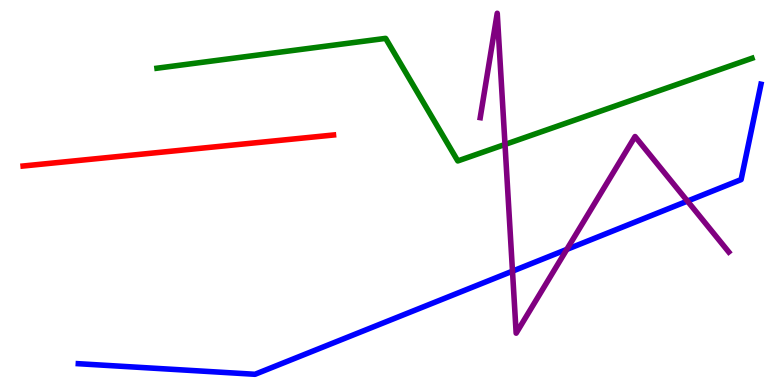[{'lines': ['blue', 'red'], 'intersections': []}, {'lines': ['green', 'red'], 'intersections': []}, {'lines': ['purple', 'red'], 'intersections': []}, {'lines': ['blue', 'green'], 'intersections': []}, {'lines': ['blue', 'purple'], 'intersections': [{'x': 6.61, 'y': 2.96}, {'x': 7.31, 'y': 3.52}, {'x': 8.87, 'y': 4.78}]}, {'lines': ['green', 'purple'], 'intersections': [{'x': 6.52, 'y': 6.25}]}]